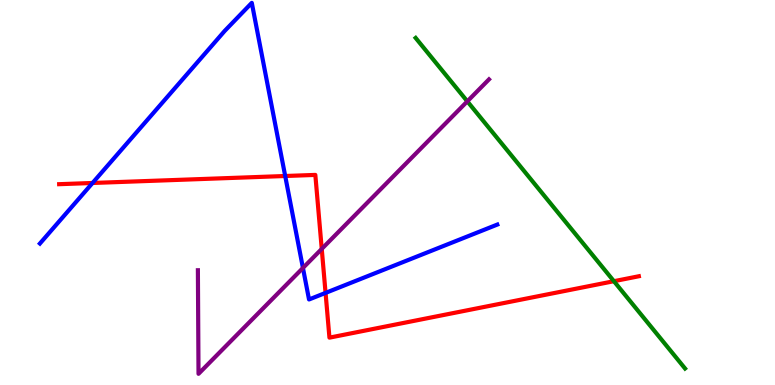[{'lines': ['blue', 'red'], 'intersections': [{'x': 1.19, 'y': 5.25}, {'x': 3.68, 'y': 5.43}, {'x': 4.2, 'y': 2.39}]}, {'lines': ['green', 'red'], 'intersections': [{'x': 7.92, 'y': 2.7}]}, {'lines': ['purple', 'red'], 'intersections': [{'x': 4.15, 'y': 3.53}]}, {'lines': ['blue', 'green'], 'intersections': []}, {'lines': ['blue', 'purple'], 'intersections': [{'x': 3.91, 'y': 3.04}]}, {'lines': ['green', 'purple'], 'intersections': [{'x': 6.03, 'y': 7.37}]}]